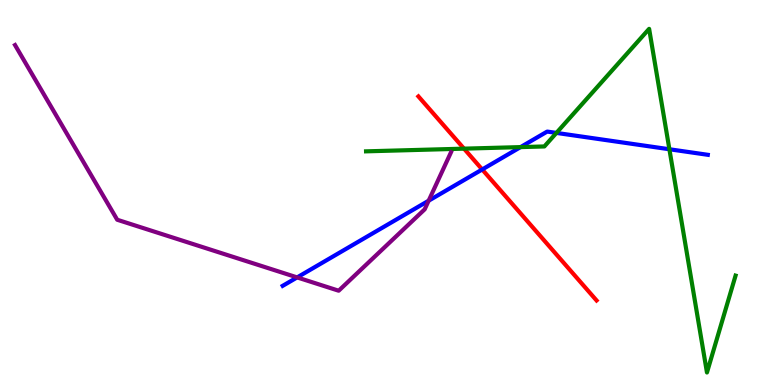[{'lines': ['blue', 'red'], 'intersections': [{'x': 6.22, 'y': 5.6}]}, {'lines': ['green', 'red'], 'intersections': [{'x': 5.99, 'y': 6.14}]}, {'lines': ['purple', 'red'], 'intersections': []}, {'lines': ['blue', 'green'], 'intersections': [{'x': 6.72, 'y': 6.18}, {'x': 7.18, 'y': 6.55}, {'x': 8.64, 'y': 6.12}]}, {'lines': ['blue', 'purple'], 'intersections': [{'x': 3.83, 'y': 2.79}, {'x': 5.53, 'y': 4.79}]}, {'lines': ['green', 'purple'], 'intersections': []}]